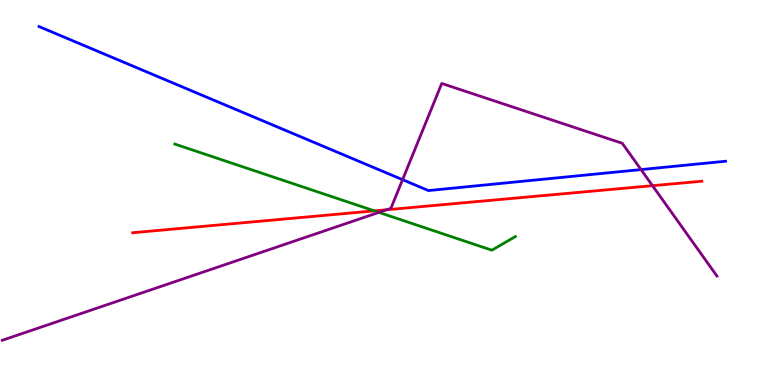[{'lines': ['blue', 'red'], 'intersections': []}, {'lines': ['green', 'red'], 'intersections': [{'x': 4.83, 'y': 4.52}]}, {'lines': ['purple', 'red'], 'intersections': [{'x': 4.99, 'y': 4.55}, {'x': 8.42, 'y': 5.18}]}, {'lines': ['blue', 'green'], 'intersections': []}, {'lines': ['blue', 'purple'], 'intersections': [{'x': 5.19, 'y': 5.33}, {'x': 8.27, 'y': 5.6}]}, {'lines': ['green', 'purple'], 'intersections': [{'x': 4.89, 'y': 4.48}]}]